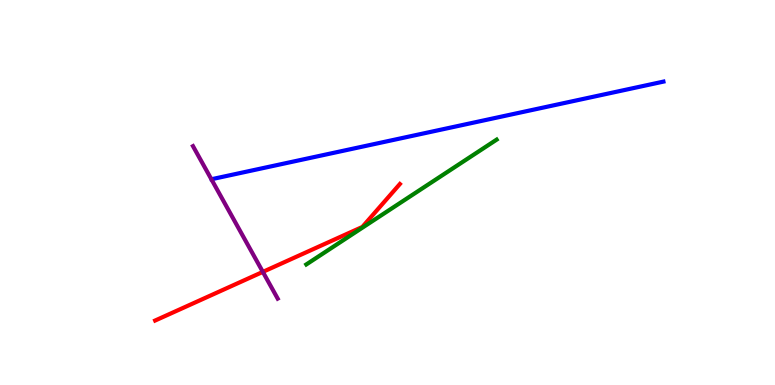[{'lines': ['blue', 'red'], 'intersections': []}, {'lines': ['green', 'red'], 'intersections': []}, {'lines': ['purple', 'red'], 'intersections': [{'x': 3.39, 'y': 2.94}]}, {'lines': ['blue', 'green'], 'intersections': []}, {'lines': ['blue', 'purple'], 'intersections': []}, {'lines': ['green', 'purple'], 'intersections': []}]